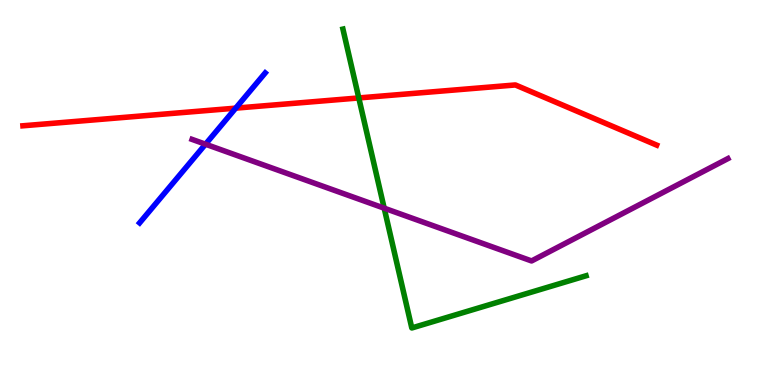[{'lines': ['blue', 'red'], 'intersections': [{'x': 3.04, 'y': 7.19}]}, {'lines': ['green', 'red'], 'intersections': [{'x': 4.63, 'y': 7.46}]}, {'lines': ['purple', 'red'], 'intersections': []}, {'lines': ['blue', 'green'], 'intersections': []}, {'lines': ['blue', 'purple'], 'intersections': [{'x': 2.65, 'y': 6.25}]}, {'lines': ['green', 'purple'], 'intersections': [{'x': 4.96, 'y': 4.59}]}]